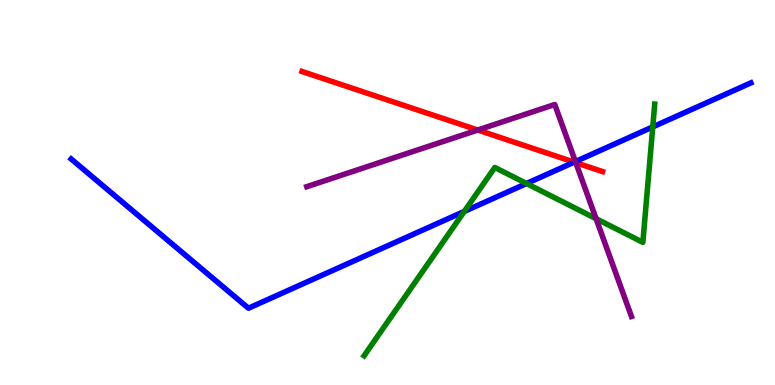[{'lines': ['blue', 'red'], 'intersections': [{'x': 7.41, 'y': 5.79}]}, {'lines': ['green', 'red'], 'intersections': []}, {'lines': ['purple', 'red'], 'intersections': [{'x': 6.16, 'y': 6.62}, {'x': 7.43, 'y': 5.77}]}, {'lines': ['blue', 'green'], 'intersections': [{'x': 5.99, 'y': 4.51}, {'x': 6.79, 'y': 5.23}, {'x': 8.42, 'y': 6.7}]}, {'lines': ['blue', 'purple'], 'intersections': [{'x': 7.42, 'y': 5.8}]}, {'lines': ['green', 'purple'], 'intersections': [{'x': 7.69, 'y': 4.32}]}]